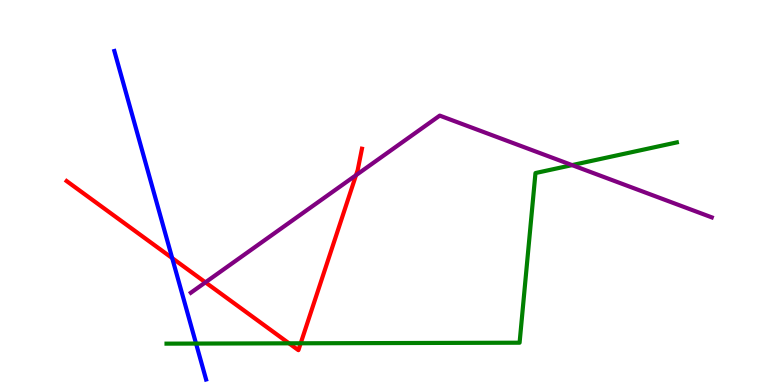[{'lines': ['blue', 'red'], 'intersections': [{'x': 2.22, 'y': 3.3}]}, {'lines': ['green', 'red'], 'intersections': [{'x': 3.73, 'y': 1.08}, {'x': 3.88, 'y': 1.08}]}, {'lines': ['purple', 'red'], 'intersections': [{'x': 2.65, 'y': 2.67}, {'x': 4.59, 'y': 5.45}]}, {'lines': ['blue', 'green'], 'intersections': [{'x': 2.53, 'y': 1.08}]}, {'lines': ['blue', 'purple'], 'intersections': []}, {'lines': ['green', 'purple'], 'intersections': [{'x': 7.38, 'y': 5.71}]}]